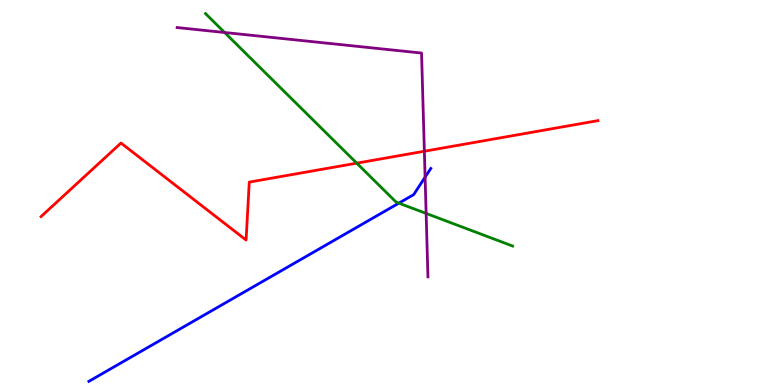[{'lines': ['blue', 'red'], 'intersections': []}, {'lines': ['green', 'red'], 'intersections': [{'x': 4.6, 'y': 5.76}]}, {'lines': ['purple', 'red'], 'intersections': [{'x': 5.48, 'y': 6.07}]}, {'lines': ['blue', 'green'], 'intersections': [{'x': 5.15, 'y': 4.72}]}, {'lines': ['blue', 'purple'], 'intersections': [{'x': 5.49, 'y': 5.4}]}, {'lines': ['green', 'purple'], 'intersections': [{'x': 2.9, 'y': 9.16}, {'x': 5.5, 'y': 4.46}]}]